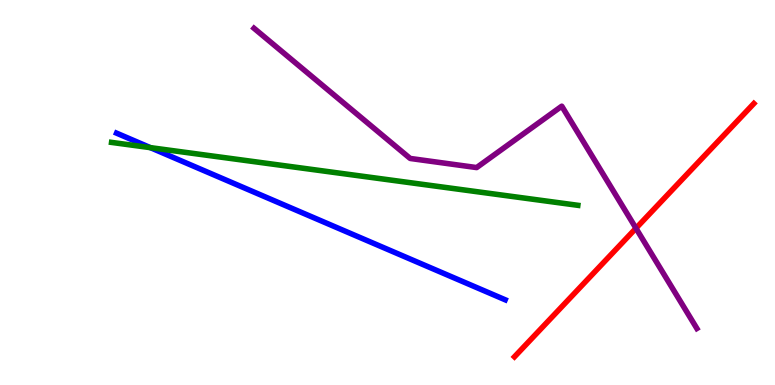[{'lines': ['blue', 'red'], 'intersections': []}, {'lines': ['green', 'red'], 'intersections': []}, {'lines': ['purple', 'red'], 'intersections': [{'x': 8.21, 'y': 4.07}]}, {'lines': ['blue', 'green'], 'intersections': [{'x': 1.94, 'y': 6.17}]}, {'lines': ['blue', 'purple'], 'intersections': []}, {'lines': ['green', 'purple'], 'intersections': []}]